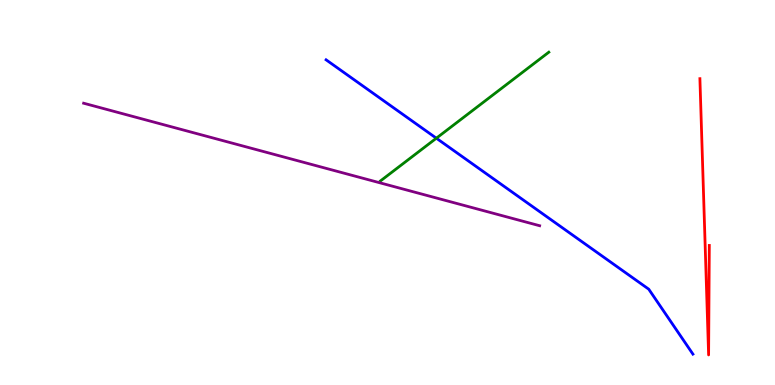[{'lines': ['blue', 'red'], 'intersections': []}, {'lines': ['green', 'red'], 'intersections': []}, {'lines': ['purple', 'red'], 'intersections': []}, {'lines': ['blue', 'green'], 'intersections': [{'x': 5.63, 'y': 6.41}]}, {'lines': ['blue', 'purple'], 'intersections': []}, {'lines': ['green', 'purple'], 'intersections': []}]